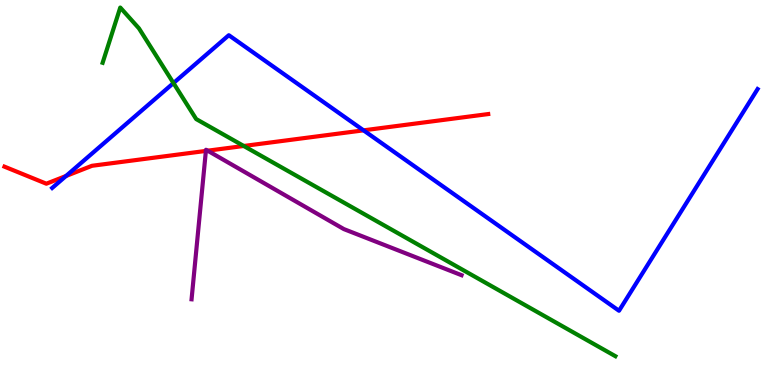[{'lines': ['blue', 'red'], 'intersections': [{'x': 0.852, 'y': 5.43}, {'x': 4.69, 'y': 6.61}]}, {'lines': ['green', 'red'], 'intersections': [{'x': 3.15, 'y': 6.21}]}, {'lines': ['purple', 'red'], 'intersections': [{'x': 2.66, 'y': 6.08}, {'x': 2.68, 'y': 6.09}]}, {'lines': ['blue', 'green'], 'intersections': [{'x': 2.24, 'y': 7.84}]}, {'lines': ['blue', 'purple'], 'intersections': []}, {'lines': ['green', 'purple'], 'intersections': []}]